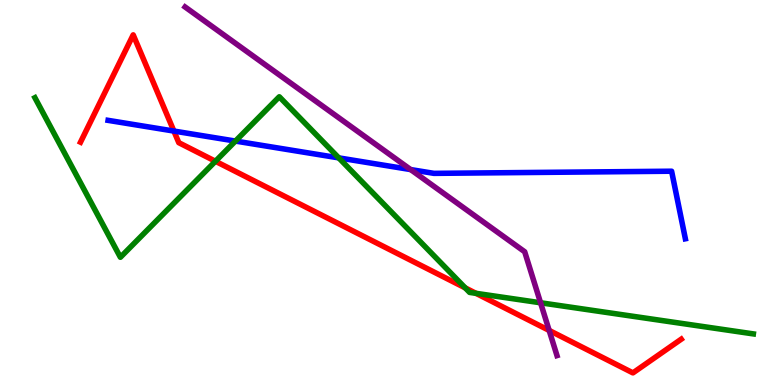[{'lines': ['blue', 'red'], 'intersections': [{'x': 2.24, 'y': 6.6}]}, {'lines': ['green', 'red'], 'intersections': [{'x': 2.78, 'y': 5.81}, {'x': 6.0, 'y': 2.52}, {'x': 6.14, 'y': 2.38}]}, {'lines': ['purple', 'red'], 'intersections': [{'x': 7.09, 'y': 1.42}]}, {'lines': ['blue', 'green'], 'intersections': [{'x': 3.04, 'y': 6.34}, {'x': 4.37, 'y': 5.9}]}, {'lines': ['blue', 'purple'], 'intersections': [{'x': 5.3, 'y': 5.6}]}, {'lines': ['green', 'purple'], 'intersections': [{'x': 6.98, 'y': 2.14}]}]